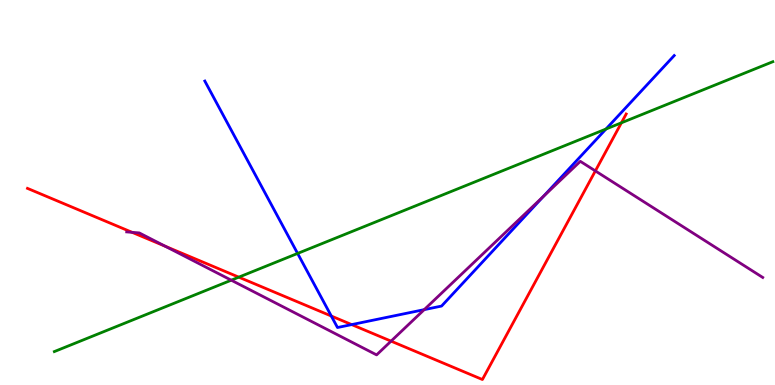[{'lines': ['blue', 'red'], 'intersections': [{'x': 4.27, 'y': 1.79}, {'x': 4.54, 'y': 1.57}]}, {'lines': ['green', 'red'], 'intersections': [{'x': 3.08, 'y': 2.8}, {'x': 8.02, 'y': 6.81}]}, {'lines': ['purple', 'red'], 'intersections': [{'x': 1.7, 'y': 3.97}, {'x': 2.13, 'y': 3.6}, {'x': 5.05, 'y': 1.14}, {'x': 7.68, 'y': 5.56}]}, {'lines': ['blue', 'green'], 'intersections': [{'x': 3.84, 'y': 3.42}, {'x': 7.82, 'y': 6.65}]}, {'lines': ['blue', 'purple'], 'intersections': [{'x': 5.47, 'y': 1.96}, {'x': 7.01, 'y': 4.9}]}, {'lines': ['green', 'purple'], 'intersections': [{'x': 2.98, 'y': 2.72}]}]